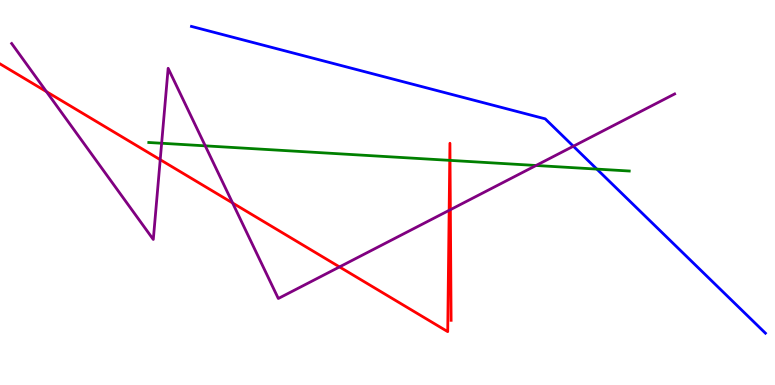[{'lines': ['blue', 'red'], 'intersections': []}, {'lines': ['green', 'red'], 'intersections': [{'x': 5.8, 'y': 5.83}, {'x': 5.81, 'y': 5.83}]}, {'lines': ['purple', 'red'], 'intersections': [{'x': 0.599, 'y': 7.62}, {'x': 2.07, 'y': 5.85}, {'x': 3.0, 'y': 4.73}, {'x': 4.38, 'y': 3.07}, {'x': 5.8, 'y': 4.54}, {'x': 5.81, 'y': 4.55}]}, {'lines': ['blue', 'green'], 'intersections': [{'x': 7.7, 'y': 5.61}]}, {'lines': ['blue', 'purple'], 'intersections': [{'x': 7.4, 'y': 6.2}]}, {'lines': ['green', 'purple'], 'intersections': [{'x': 2.09, 'y': 6.28}, {'x': 2.65, 'y': 6.21}, {'x': 6.92, 'y': 5.7}]}]